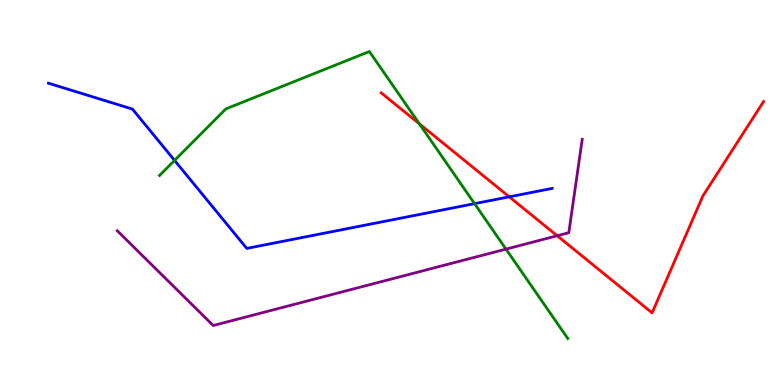[{'lines': ['blue', 'red'], 'intersections': [{'x': 6.57, 'y': 4.89}]}, {'lines': ['green', 'red'], 'intersections': [{'x': 5.41, 'y': 6.78}]}, {'lines': ['purple', 'red'], 'intersections': [{'x': 7.19, 'y': 3.88}]}, {'lines': ['blue', 'green'], 'intersections': [{'x': 2.25, 'y': 5.83}, {'x': 6.12, 'y': 4.71}]}, {'lines': ['blue', 'purple'], 'intersections': []}, {'lines': ['green', 'purple'], 'intersections': [{'x': 6.53, 'y': 3.53}]}]